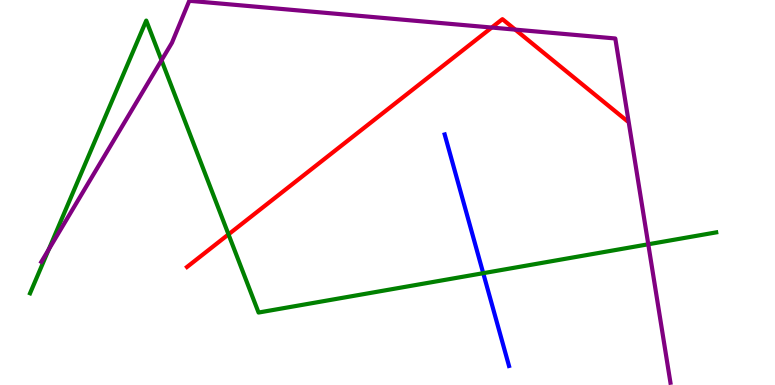[{'lines': ['blue', 'red'], 'intersections': []}, {'lines': ['green', 'red'], 'intersections': [{'x': 2.95, 'y': 3.91}]}, {'lines': ['purple', 'red'], 'intersections': [{'x': 6.34, 'y': 9.28}, {'x': 6.65, 'y': 9.23}]}, {'lines': ['blue', 'green'], 'intersections': [{'x': 6.24, 'y': 2.9}]}, {'lines': ['blue', 'purple'], 'intersections': []}, {'lines': ['green', 'purple'], 'intersections': [{'x': 0.629, 'y': 3.52}, {'x': 2.08, 'y': 8.43}, {'x': 8.36, 'y': 3.66}]}]